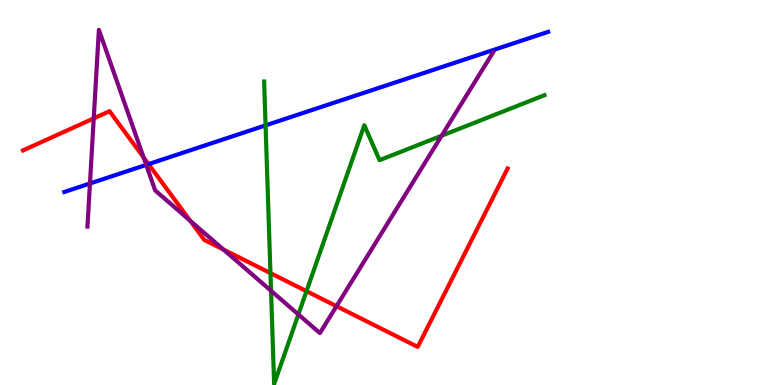[{'lines': ['blue', 'red'], 'intersections': [{'x': 1.92, 'y': 5.74}]}, {'lines': ['green', 'red'], 'intersections': [{'x': 3.49, 'y': 2.91}, {'x': 3.95, 'y': 2.44}]}, {'lines': ['purple', 'red'], 'intersections': [{'x': 1.21, 'y': 6.93}, {'x': 1.85, 'y': 5.91}, {'x': 2.45, 'y': 4.27}, {'x': 2.88, 'y': 3.52}, {'x': 4.34, 'y': 2.05}]}, {'lines': ['blue', 'green'], 'intersections': [{'x': 3.43, 'y': 6.74}]}, {'lines': ['blue', 'purple'], 'intersections': [{'x': 1.16, 'y': 5.23}, {'x': 1.89, 'y': 5.72}]}, {'lines': ['green', 'purple'], 'intersections': [{'x': 3.5, 'y': 2.45}, {'x': 3.85, 'y': 1.83}, {'x': 5.7, 'y': 6.47}]}]